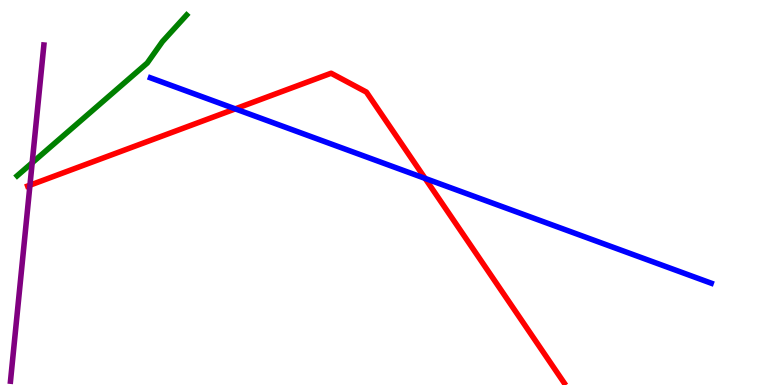[{'lines': ['blue', 'red'], 'intersections': [{'x': 3.04, 'y': 7.17}, {'x': 5.49, 'y': 5.37}]}, {'lines': ['green', 'red'], 'intersections': []}, {'lines': ['purple', 'red'], 'intersections': [{'x': 0.386, 'y': 5.19}]}, {'lines': ['blue', 'green'], 'intersections': []}, {'lines': ['blue', 'purple'], 'intersections': []}, {'lines': ['green', 'purple'], 'intersections': [{'x': 0.415, 'y': 5.77}]}]